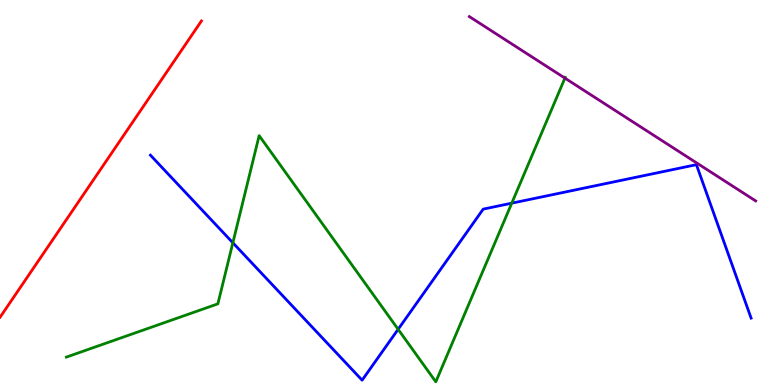[{'lines': ['blue', 'red'], 'intersections': []}, {'lines': ['green', 'red'], 'intersections': []}, {'lines': ['purple', 'red'], 'intersections': []}, {'lines': ['blue', 'green'], 'intersections': [{'x': 3.0, 'y': 3.69}, {'x': 5.14, 'y': 1.45}, {'x': 6.6, 'y': 4.72}]}, {'lines': ['blue', 'purple'], 'intersections': []}, {'lines': ['green', 'purple'], 'intersections': [{'x': 7.29, 'y': 7.97}]}]